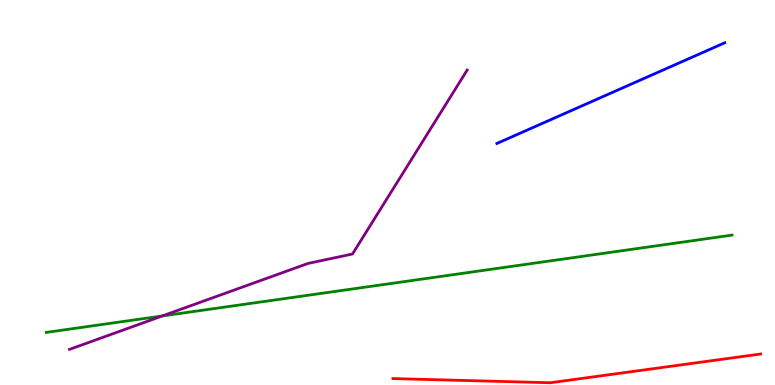[{'lines': ['blue', 'red'], 'intersections': []}, {'lines': ['green', 'red'], 'intersections': []}, {'lines': ['purple', 'red'], 'intersections': []}, {'lines': ['blue', 'green'], 'intersections': []}, {'lines': ['blue', 'purple'], 'intersections': []}, {'lines': ['green', 'purple'], 'intersections': [{'x': 2.09, 'y': 1.79}]}]